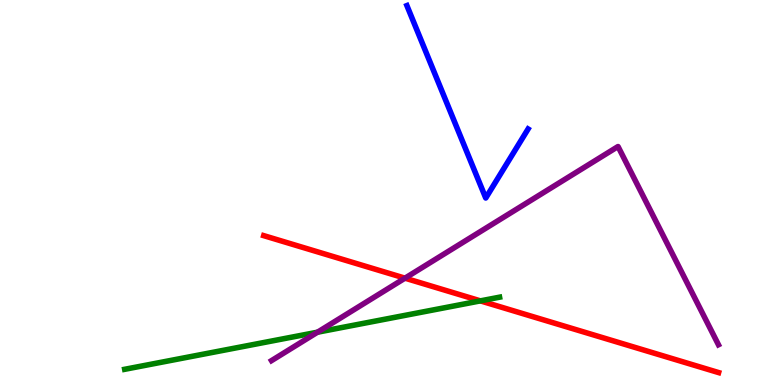[{'lines': ['blue', 'red'], 'intersections': []}, {'lines': ['green', 'red'], 'intersections': [{'x': 6.2, 'y': 2.19}]}, {'lines': ['purple', 'red'], 'intersections': [{'x': 5.23, 'y': 2.78}]}, {'lines': ['blue', 'green'], 'intersections': []}, {'lines': ['blue', 'purple'], 'intersections': []}, {'lines': ['green', 'purple'], 'intersections': [{'x': 4.1, 'y': 1.37}]}]